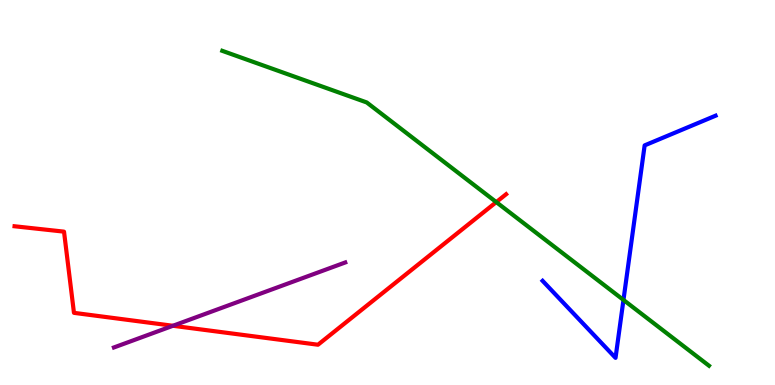[{'lines': ['blue', 'red'], 'intersections': []}, {'lines': ['green', 'red'], 'intersections': [{'x': 6.4, 'y': 4.75}]}, {'lines': ['purple', 'red'], 'intersections': [{'x': 2.23, 'y': 1.54}]}, {'lines': ['blue', 'green'], 'intersections': [{'x': 8.04, 'y': 2.21}]}, {'lines': ['blue', 'purple'], 'intersections': []}, {'lines': ['green', 'purple'], 'intersections': []}]